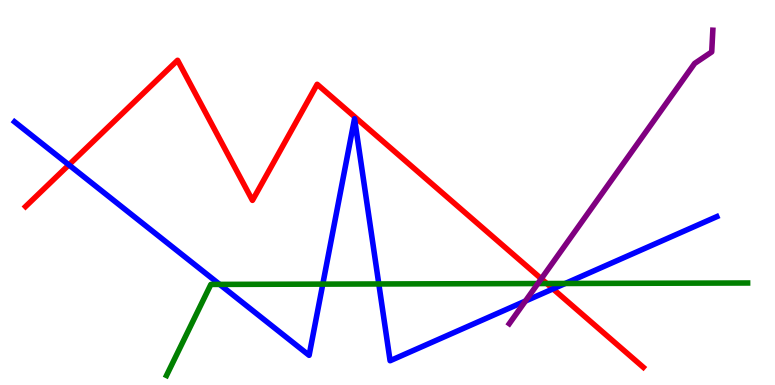[{'lines': ['blue', 'red'], 'intersections': [{'x': 0.889, 'y': 5.72}, {'x': 7.14, 'y': 2.5}]}, {'lines': ['green', 'red'], 'intersections': [{'x': 7.06, 'y': 2.64}]}, {'lines': ['purple', 'red'], 'intersections': [{'x': 6.98, 'y': 2.76}]}, {'lines': ['blue', 'green'], 'intersections': [{'x': 2.83, 'y': 2.61}, {'x': 4.17, 'y': 2.62}, {'x': 4.89, 'y': 2.62}, {'x': 7.29, 'y': 2.64}]}, {'lines': ['blue', 'purple'], 'intersections': [{'x': 6.78, 'y': 2.18}]}, {'lines': ['green', 'purple'], 'intersections': [{'x': 6.94, 'y': 2.64}]}]